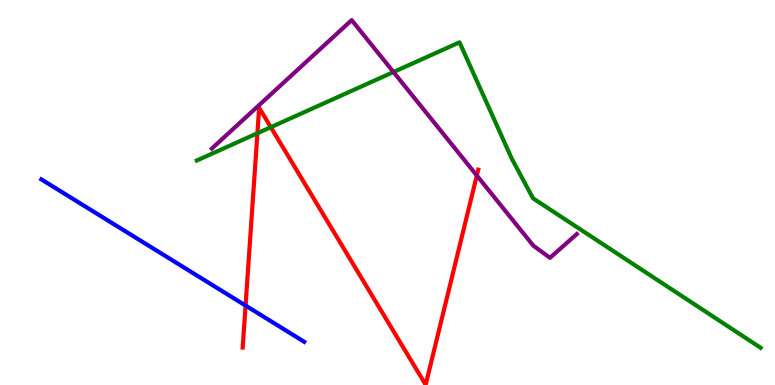[{'lines': ['blue', 'red'], 'intersections': [{'x': 3.17, 'y': 2.06}]}, {'lines': ['green', 'red'], 'intersections': [{'x': 3.32, 'y': 6.54}, {'x': 3.49, 'y': 6.7}]}, {'lines': ['purple', 'red'], 'intersections': [{'x': 6.15, 'y': 5.44}]}, {'lines': ['blue', 'green'], 'intersections': []}, {'lines': ['blue', 'purple'], 'intersections': []}, {'lines': ['green', 'purple'], 'intersections': [{'x': 5.08, 'y': 8.13}]}]